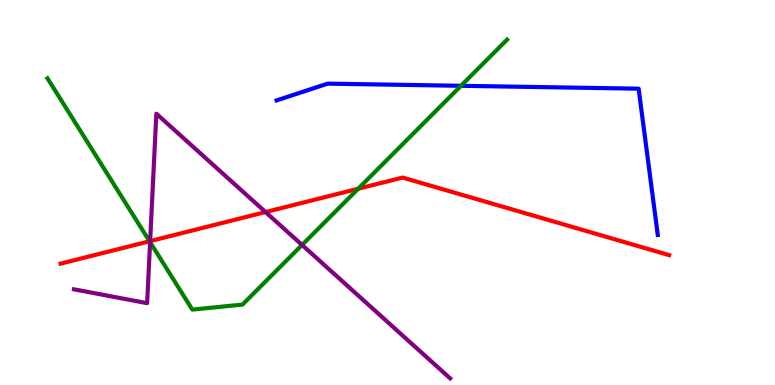[{'lines': ['blue', 'red'], 'intersections': []}, {'lines': ['green', 'red'], 'intersections': [{'x': 1.93, 'y': 3.73}, {'x': 4.62, 'y': 5.1}]}, {'lines': ['purple', 'red'], 'intersections': [{'x': 1.94, 'y': 3.74}, {'x': 3.43, 'y': 4.49}]}, {'lines': ['blue', 'green'], 'intersections': [{'x': 5.95, 'y': 7.77}]}, {'lines': ['blue', 'purple'], 'intersections': []}, {'lines': ['green', 'purple'], 'intersections': [{'x': 1.94, 'y': 3.71}, {'x': 3.9, 'y': 3.64}]}]